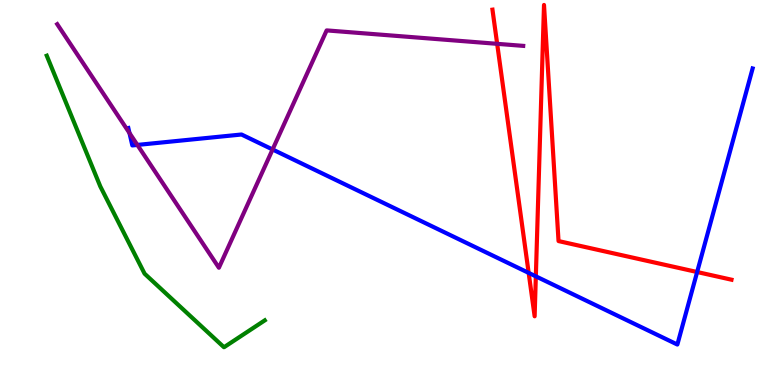[{'lines': ['blue', 'red'], 'intersections': [{'x': 6.82, 'y': 2.91}, {'x': 6.91, 'y': 2.82}, {'x': 9.0, 'y': 2.93}]}, {'lines': ['green', 'red'], 'intersections': []}, {'lines': ['purple', 'red'], 'intersections': [{'x': 6.41, 'y': 8.86}]}, {'lines': ['blue', 'green'], 'intersections': []}, {'lines': ['blue', 'purple'], 'intersections': [{'x': 1.67, 'y': 6.54}, {'x': 1.77, 'y': 6.24}, {'x': 3.52, 'y': 6.12}]}, {'lines': ['green', 'purple'], 'intersections': []}]